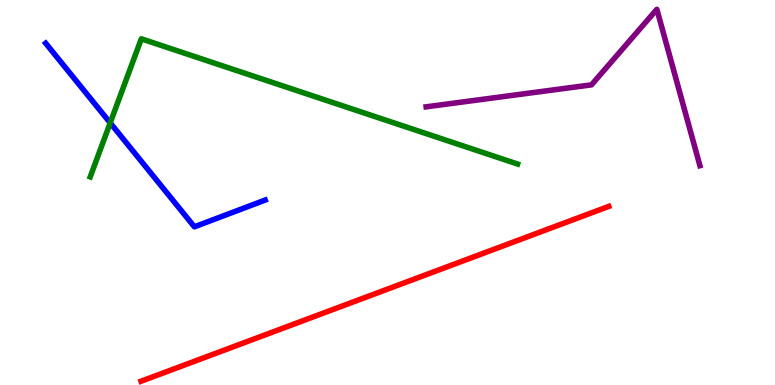[{'lines': ['blue', 'red'], 'intersections': []}, {'lines': ['green', 'red'], 'intersections': []}, {'lines': ['purple', 'red'], 'intersections': []}, {'lines': ['blue', 'green'], 'intersections': [{'x': 1.42, 'y': 6.81}]}, {'lines': ['blue', 'purple'], 'intersections': []}, {'lines': ['green', 'purple'], 'intersections': []}]